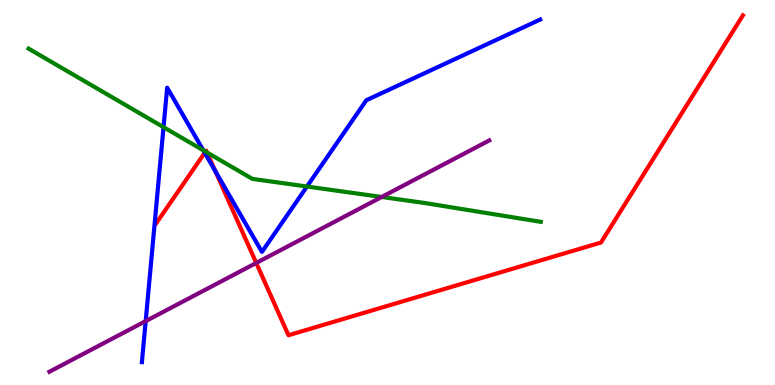[{'lines': ['blue', 'red'], 'intersections': [{'x': 2.64, 'y': 6.03}, {'x': 2.78, 'y': 5.56}]}, {'lines': ['green', 'red'], 'intersections': [{'x': 2.65, 'y': 6.06}, {'x': 2.67, 'y': 6.04}]}, {'lines': ['purple', 'red'], 'intersections': [{'x': 3.31, 'y': 3.17}]}, {'lines': ['blue', 'green'], 'intersections': [{'x': 2.11, 'y': 6.7}, {'x': 2.62, 'y': 6.1}, {'x': 3.96, 'y': 5.16}]}, {'lines': ['blue', 'purple'], 'intersections': [{'x': 1.88, 'y': 1.66}]}, {'lines': ['green', 'purple'], 'intersections': [{'x': 4.93, 'y': 4.88}]}]